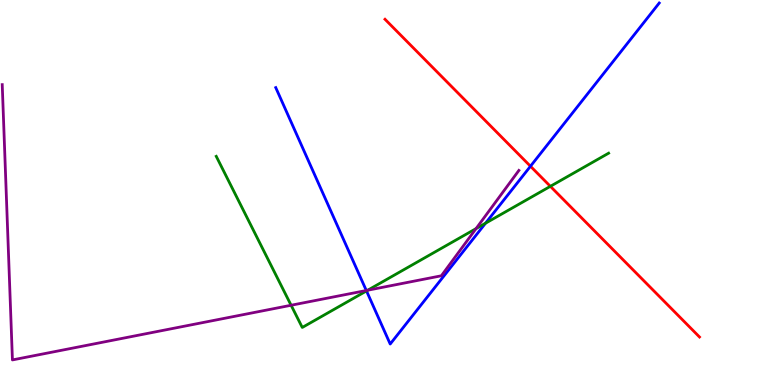[{'lines': ['blue', 'red'], 'intersections': [{'x': 6.84, 'y': 5.68}]}, {'lines': ['green', 'red'], 'intersections': [{'x': 7.1, 'y': 5.16}]}, {'lines': ['purple', 'red'], 'intersections': []}, {'lines': ['blue', 'green'], 'intersections': [{'x': 4.73, 'y': 2.44}, {'x': 6.26, 'y': 4.2}]}, {'lines': ['blue', 'purple'], 'intersections': [{'x': 4.73, 'y': 2.45}]}, {'lines': ['green', 'purple'], 'intersections': [{'x': 3.76, 'y': 2.07}, {'x': 4.75, 'y': 2.46}, {'x': 6.14, 'y': 4.06}]}]